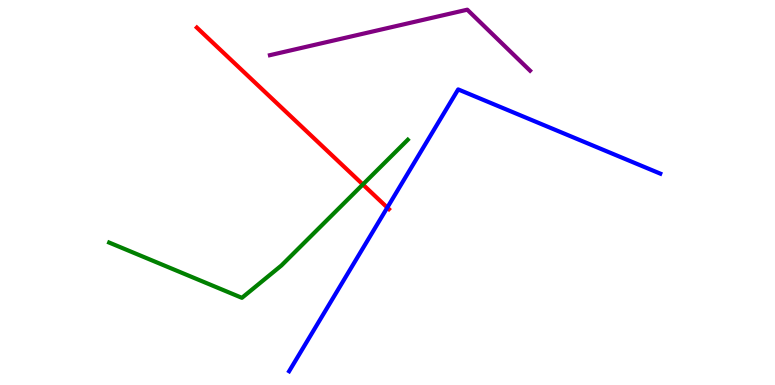[{'lines': ['blue', 'red'], 'intersections': [{'x': 5.0, 'y': 4.61}]}, {'lines': ['green', 'red'], 'intersections': [{'x': 4.68, 'y': 5.21}]}, {'lines': ['purple', 'red'], 'intersections': []}, {'lines': ['blue', 'green'], 'intersections': []}, {'lines': ['blue', 'purple'], 'intersections': []}, {'lines': ['green', 'purple'], 'intersections': []}]